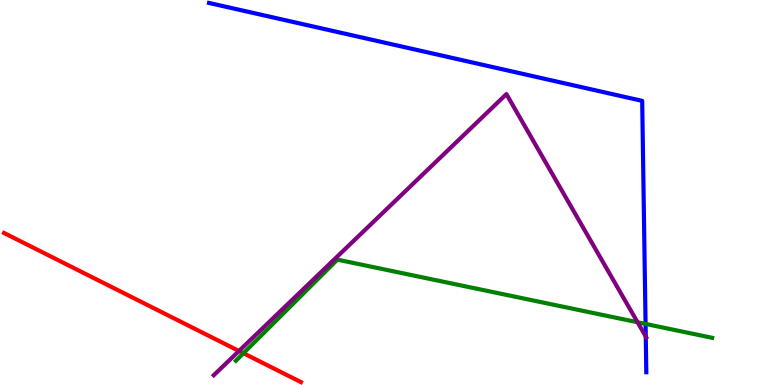[{'lines': ['blue', 'red'], 'intersections': []}, {'lines': ['green', 'red'], 'intersections': [{'x': 3.14, 'y': 0.825}]}, {'lines': ['purple', 'red'], 'intersections': [{'x': 3.08, 'y': 0.883}]}, {'lines': ['blue', 'green'], 'intersections': [{'x': 8.33, 'y': 1.59}]}, {'lines': ['blue', 'purple'], 'intersections': [{'x': 8.33, 'y': 1.26}]}, {'lines': ['green', 'purple'], 'intersections': [{'x': 8.23, 'y': 1.63}]}]